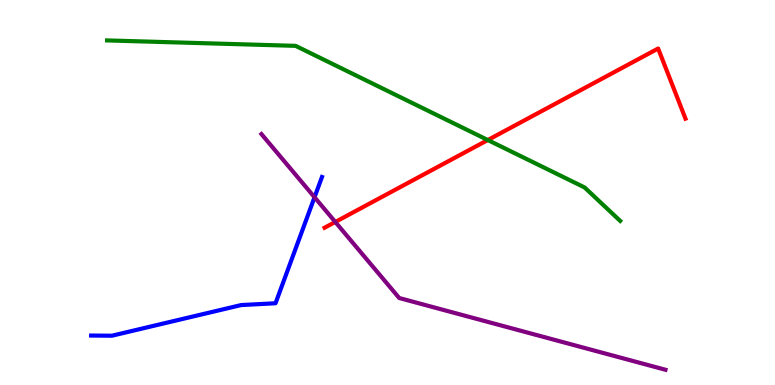[{'lines': ['blue', 'red'], 'intersections': []}, {'lines': ['green', 'red'], 'intersections': [{'x': 6.29, 'y': 6.36}]}, {'lines': ['purple', 'red'], 'intersections': [{'x': 4.33, 'y': 4.23}]}, {'lines': ['blue', 'green'], 'intersections': []}, {'lines': ['blue', 'purple'], 'intersections': [{'x': 4.06, 'y': 4.88}]}, {'lines': ['green', 'purple'], 'intersections': []}]